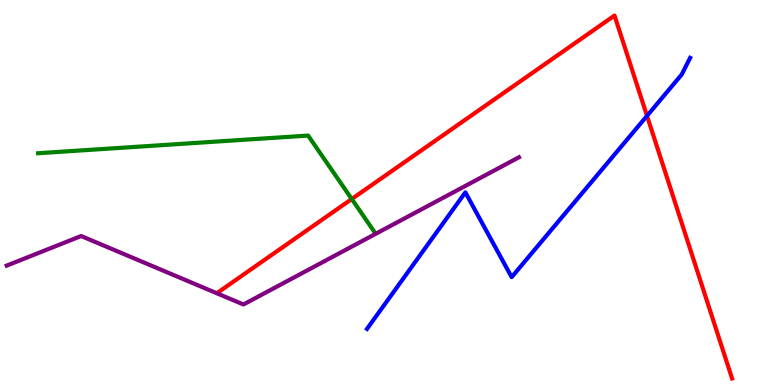[{'lines': ['blue', 'red'], 'intersections': [{'x': 8.35, 'y': 6.99}]}, {'lines': ['green', 'red'], 'intersections': [{'x': 4.54, 'y': 4.83}]}, {'lines': ['purple', 'red'], 'intersections': []}, {'lines': ['blue', 'green'], 'intersections': []}, {'lines': ['blue', 'purple'], 'intersections': []}, {'lines': ['green', 'purple'], 'intersections': []}]